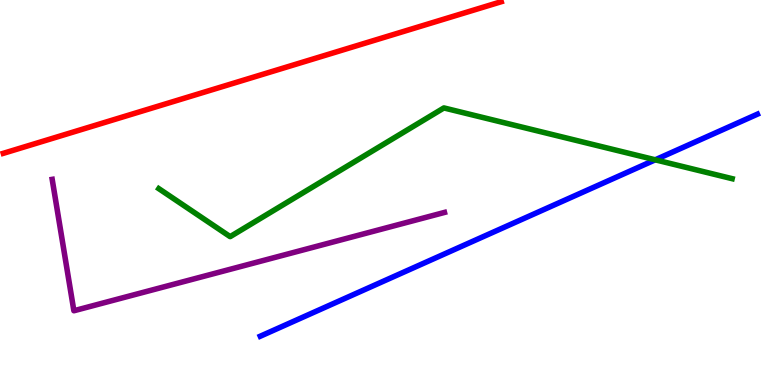[{'lines': ['blue', 'red'], 'intersections': []}, {'lines': ['green', 'red'], 'intersections': []}, {'lines': ['purple', 'red'], 'intersections': []}, {'lines': ['blue', 'green'], 'intersections': [{'x': 8.46, 'y': 5.85}]}, {'lines': ['blue', 'purple'], 'intersections': []}, {'lines': ['green', 'purple'], 'intersections': []}]